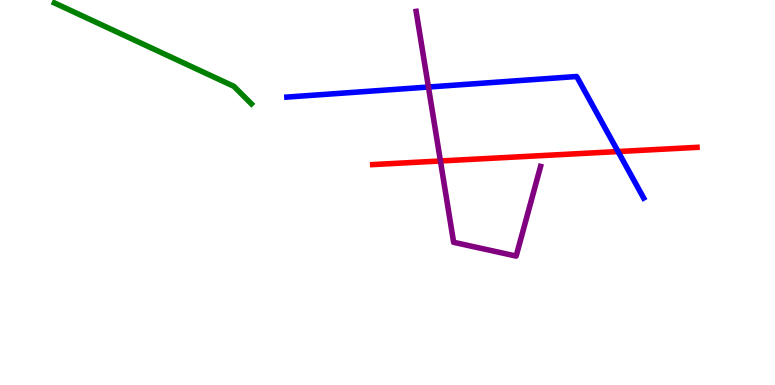[{'lines': ['blue', 'red'], 'intersections': [{'x': 7.97, 'y': 6.06}]}, {'lines': ['green', 'red'], 'intersections': []}, {'lines': ['purple', 'red'], 'intersections': [{'x': 5.68, 'y': 5.82}]}, {'lines': ['blue', 'green'], 'intersections': []}, {'lines': ['blue', 'purple'], 'intersections': [{'x': 5.53, 'y': 7.74}]}, {'lines': ['green', 'purple'], 'intersections': []}]